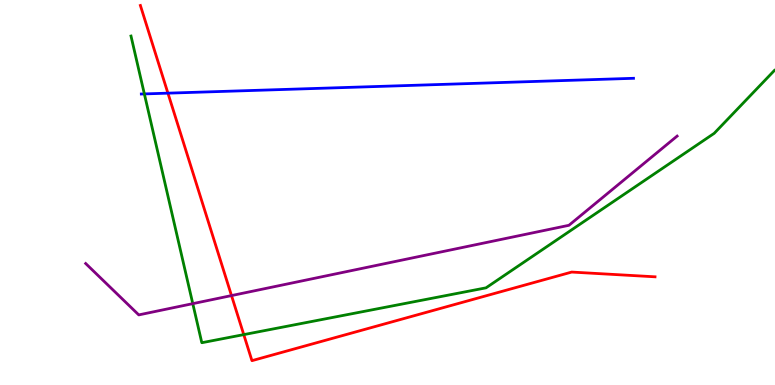[{'lines': ['blue', 'red'], 'intersections': [{'x': 2.17, 'y': 7.58}]}, {'lines': ['green', 'red'], 'intersections': [{'x': 3.15, 'y': 1.31}]}, {'lines': ['purple', 'red'], 'intersections': [{'x': 2.99, 'y': 2.32}]}, {'lines': ['blue', 'green'], 'intersections': [{'x': 1.86, 'y': 7.56}]}, {'lines': ['blue', 'purple'], 'intersections': []}, {'lines': ['green', 'purple'], 'intersections': [{'x': 2.49, 'y': 2.11}]}]